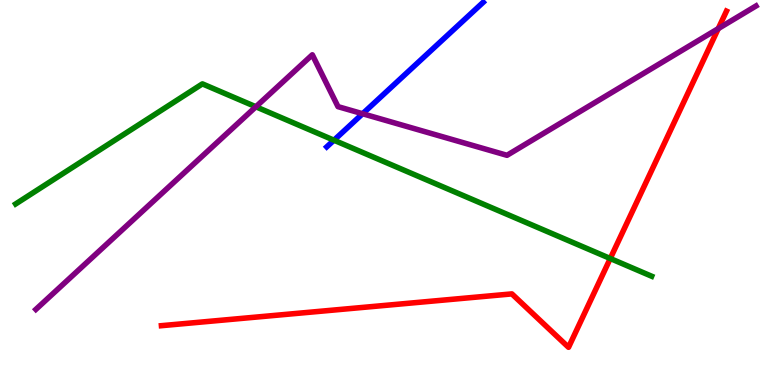[{'lines': ['blue', 'red'], 'intersections': []}, {'lines': ['green', 'red'], 'intersections': [{'x': 7.87, 'y': 3.29}]}, {'lines': ['purple', 'red'], 'intersections': [{'x': 9.27, 'y': 9.26}]}, {'lines': ['blue', 'green'], 'intersections': [{'x': 4.31, 'y': 6.36}]}, {'lines': ['blue', 'purple'], 'intersections': [{'x': 4.68, 'y': 7.05}]}, {'lines': ['green', 'purple'], 'intersections': [{'x': 3.3, 'y': 7.23}]}]